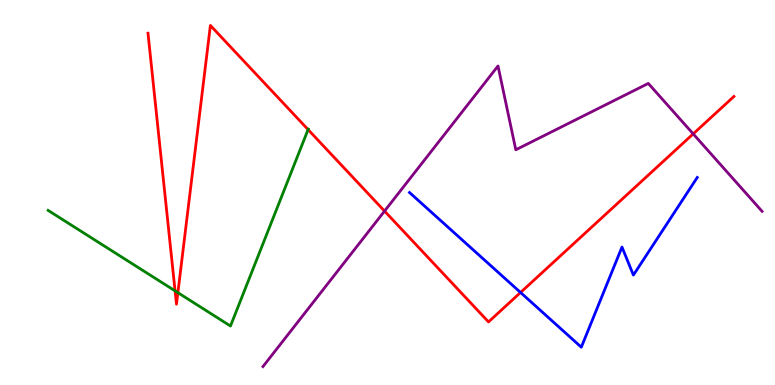[{'lines': ['blue', 'red'], 'intersections': [{'x': 6.72, 'y': 2.4}]}, {'lines': ['green', 'red'], 'intersections': [{'x': 2.26, 'y': 2.44}, {'x': 2.3, 'y': 2.4}, {'x': 3.98, 'y': 6.63}]}, {'lines': ['purple', 'red'], 'intersections': [{'x': 4.96, 'y': 4.52}, {'x': 8.94, 'y': 6.52}]}, {'lines': ['blue', 'green'], 'intersections': []}, {'lines': ['blue', 'purple'], 'intersections': []}, {'lines': ['green', 'purple'], 'intersections': []}]